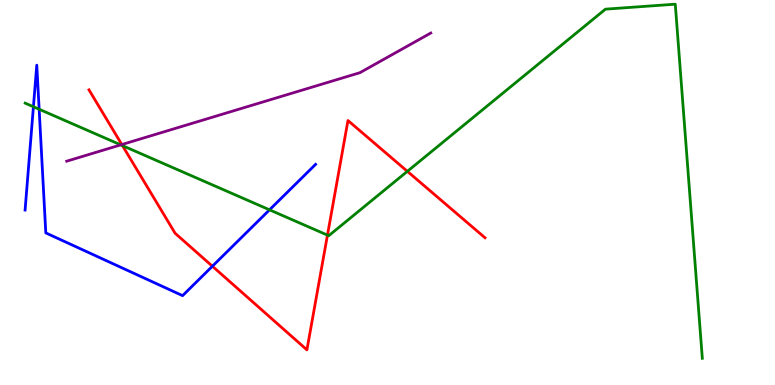[{'lines': ['blue', 'red'], 'intersections': [{'x': 2.74, 'y': 3.08}]}, {'lines': ['green', 'red'], 'intersections': [{'x': 1.58, 'y': 6.22}, {'x': 4.23, 'y': 3.89}, {'x': 5.26, 'y': 5.55}]}, {'lines': ['purple', 'red'], 'intersections': [{'x': 1.57, 'y': 6.25}]}, {'lines': ['blue', 'green'], 'intersections': [{'x': 0.431, 'y': 7.23}, {'x': 0.505, 'y': 7.16}, {'x': 3.48, 'y': 4.55}]}, {'lines': ['blue', 'purple'], 'intersections': []}, {'lines': ['green', 'purple'], 'intersections': [{'x': 1.56, 'y': 6.24}]}]